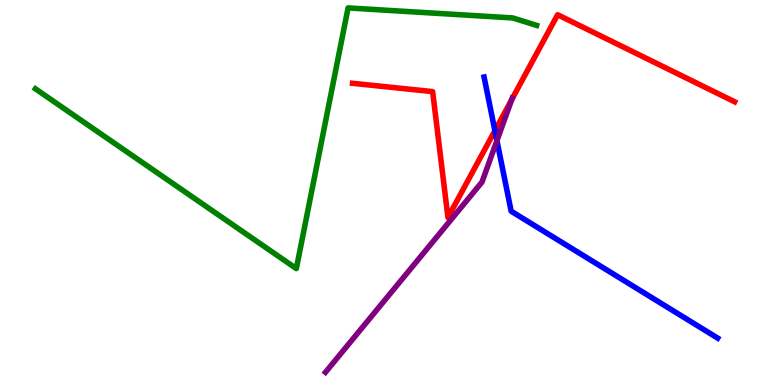[{'lines': ['blue', 'red'], 'intersections': [{'x': 6.39, 'y': 6.61}]}, {'lines': ['green', 'red'], 'intersections': []}, {'lines': ['purple', 'red'], 'intersections': [{'x': 6.6, 'y': 7.42}]}, {'lines': ['blue', 'green'], 'intersections': []}, {'lines': ['blue', 'purple'], 'intersections': [{'x': 6.41, 'y': 6.35}]}, {'lines': ['green', 'purple'], 'intersections': []}]